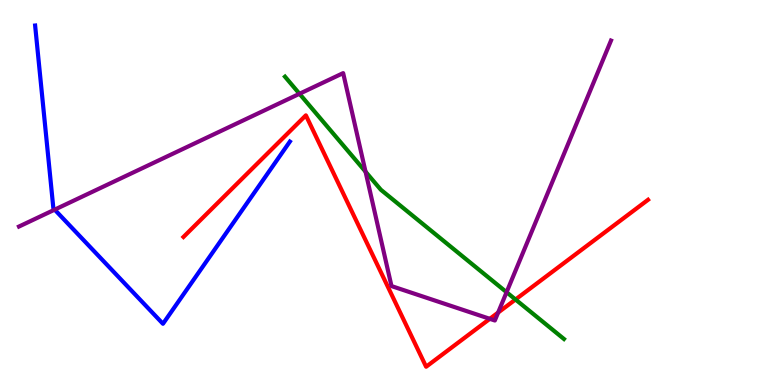[{'lines': ['blue', 'red'], 'intersections': []}, {'lines': ['green', 'red'], 'intersections': [{'x': 6.65, 'y': 2.22}]}, {'lines': ['purple', 'red'], 'intersections': [{'x': 6.32, 'y': 1.72}, {'x': 6.43, 'y': 1.88}]}, {'lines': ['blue', 'green'], 'intersections': []}, {'lines': ['blue', 'purple'], 'intersections': [{'x': 0.705, 'y': 4.55}]}, {'lines': ['green', 'purple'], 'intersections': [{'x': 3.86, 'y': 7.56}, {'x': 4.72, 'y': 5.54}, {'x': 6.54, 'y': 2.41}]}]